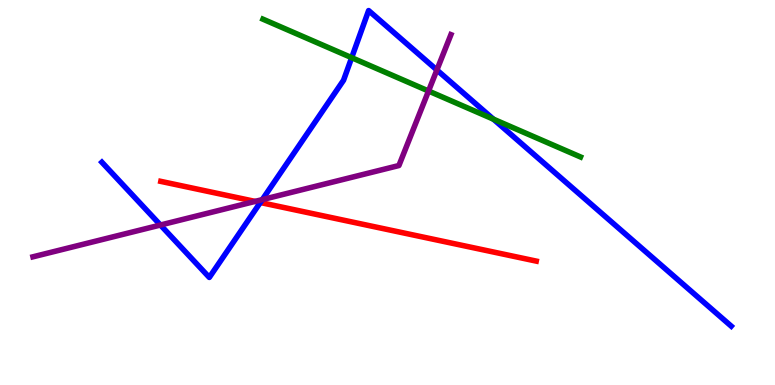[{'lines': ['blue', 'red'], 'intersections': [{'x': 3.36, 'y': 4.74}]}, {'lines': ['green', 'red'], 'intersections': []}, {'lines': ['purple', 'red'], 'intersections': [{'x': 3.29, 'y': 4.77}]}, {'lines': ['blue', 'green'], 'intersections': [{'x': 4.54, 'y': 8.5}, {'x': 6.37, 'y': 6.9}]}, {'lines': ['blue', 'purple'], 'intersections': [{'x': 2.07, 'y': 4.16}, {'x': 3.38, 'y': 4.82}, {'x': 5.64, 'y': 8.18}]}, {'lines': ['green', 'purple'], 'intersections': [{'x': 5.53, 'y': 7.64}]}]